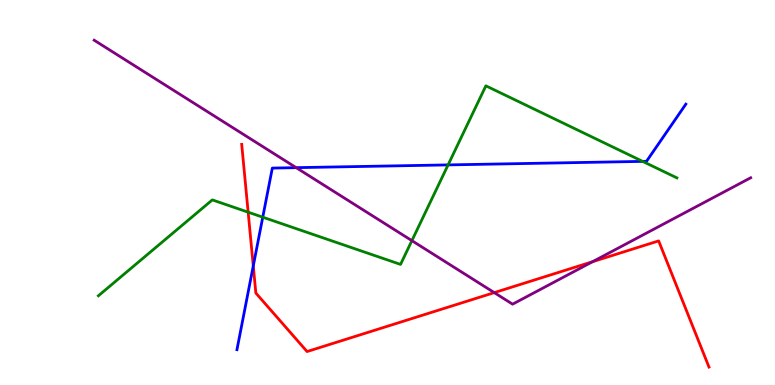[{'lines': ['blue', 'red'], 'intersections': [{'x': 3.27, 'y': 3.09}]}, {'lines': ['green', 'red'], 'intersections': [{'x': 3.2, 'y': 4.49}]}, {'lines': ['purple', 'red'], 'intersections': [{'x': 6.38, 'y': 2.4}, {'x': 7.65, 'y': 3.2}]}, {'lines': ['blue', 'green'], 'intersections': [{'x': 3.39, 'y': 4.36}, {'x': 5.78, 'y': 5.72}, {'x': 8.29, 'y': 5.81}]}, {'lines': ['blue', 'purple'], 'intersections': [{'x': 3.82, 'y': 5.65}]}, {'lines': ['green', 'purple'], 'intersections': [{'x': 5.31, 'y': 3.75}]}]